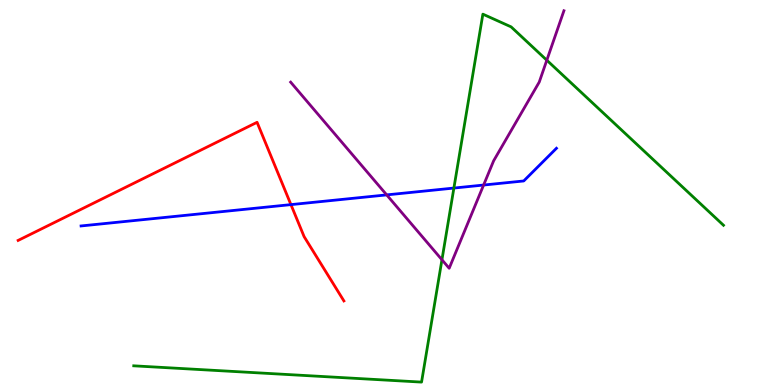[{'lines': ['blue', 'red'], 'intersections': [{'x': 3.75, 'y': 4.69}]}, {'lines': ['green', 'red'], 'intersections': []}, {'lines': ['purple', 'red'], 'intersections': []}, {'lines': ['blue', 'green'], 'intersections': [{'x': 5.86, 'y': 5.12}]}, {'lines': ['blue', 'purple'], 'intersections': [{'x': 4.99, 'y': 4.94}, {'x': 6.24, 'y': 5.19}]}, {'lines': ['green', 'purple'], 'intersections': [{'x': 5.7, 'y': 3.25}, {'x': 7.06, 'y': 8.44}]}]